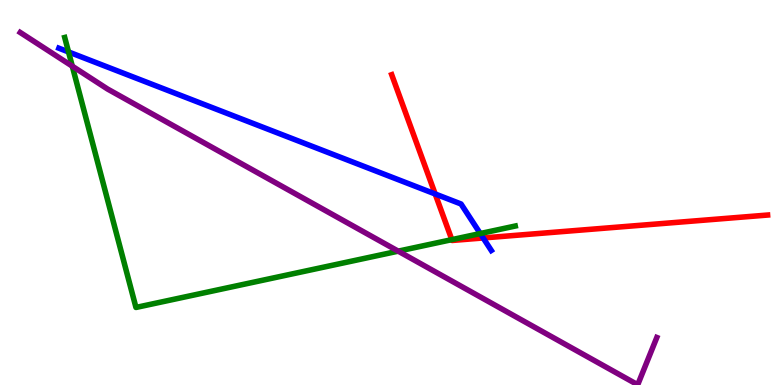[{'lines': ['blue', 'red'], 'intersections': [{'x': 5.62, 'y': 4.96}, {'x': 6.23, 'y': 3.82}]}, {'lines': ['green', 'red'], 'intersections': [{'x': 5.83, 'y': 3.78}]}, {'lines': ['purple', 'red'], 'intersections': []}, {'lines': ['blue', 'green'], 'intersections': [{'x': 0.884, 'y': 8.65}, {'x': 6.2, 'y': 3.93}]}, {'lines': ['blue', 'purple'], 'intersections': []}, {'lines': ['green', 'purple'], 'intersections': [{'x': 0.933, 'y': 8.28}, {'x': 5.14, 'y': 3.48}]}]